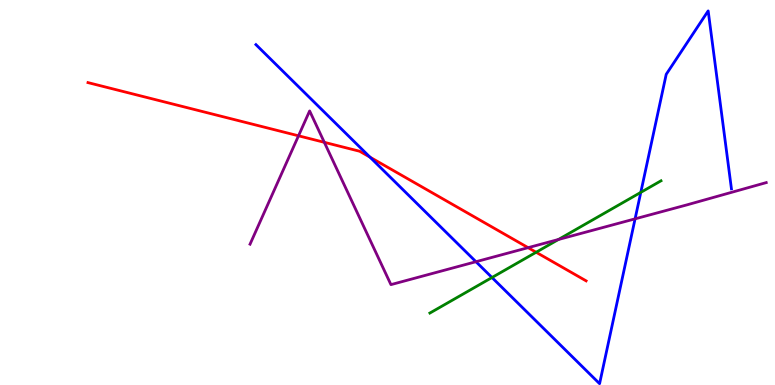[{'lines': ['blue', 'red'], 'intersections': [{'x': 4.77, 'y': 5.92}]}, {'lines': ['green', 'red'], 'intersections': [{'x': 6.92, 'y': 3.45}]}, {'lines': ['purple', 'red'], 'intersections': [{'x': 3.85, 'y': 6.47}, {'x': 4.18, 'y': 6.3}, {'x': 6.81, 'y': 3.57}]}, {'lines': ['blue', 'green'], 'intersections': [{'x': 6.35, 'y': 2.79}, {'x': 8.27, 'y': 5.0}]}, {'lines': ['blue', 'purple'], 'intersections': [{'x': 6.14, 'y': 3.2}, {'x': 8.19, 'y': 4.32}]}, {'lines': ['green', 'purple'], 'intersections': [{'x': 7.21, 'y': 3.78}]}]